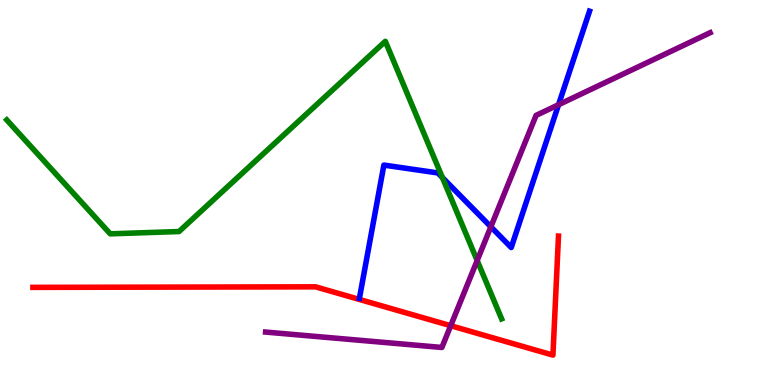[{'lines': ['blue', 'red'], 'intersections': []}, {'lines': ['green', 'red'], 'intersections': []}, {'lines': ['purple', 'red'], 'intersections': [{'x': 5.82, 'y': 1.54}]}, {'lines': ['blue', 'green'], 'intersections': [{'x': 5.71, 'y': 5.39}]}, {'lines': ['blue', 'purple'], 'intersections': [{'x': 6.33, 'y': 4.11}, {'x': 7.21, 'y': 7.28}]}, {'lines': ['green', 'purple'], 'intersections': [{'x': 6.16, 'y': 3.23}]}]